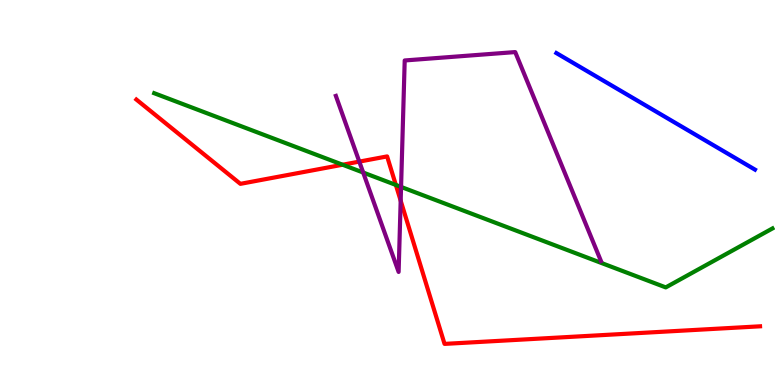[{'lines': ['blue', 'red'], 'intersections': []}, {'lines': ['green', 'red'], 'intersections': [{'x': 4.42, 'y': 5.72}, {'x': 5.11, 'y': 5.2}]}, {'lines': ['purple', 'red'], 'intersections': [{'x': 4.64, 'y': 5.8}, {'x': 5.17, 'y': 4.79}]}, {'lines': ['blue', 'green'], 'intersections': []}, {'lines': ['blue', 'purple'], 'intersections': []}, {'lines': ['green', 'purple'], 'intersections': [{'x': 4.69, 'y': 5.52}, {'x': 5.18, 'y': 5.14}]}]